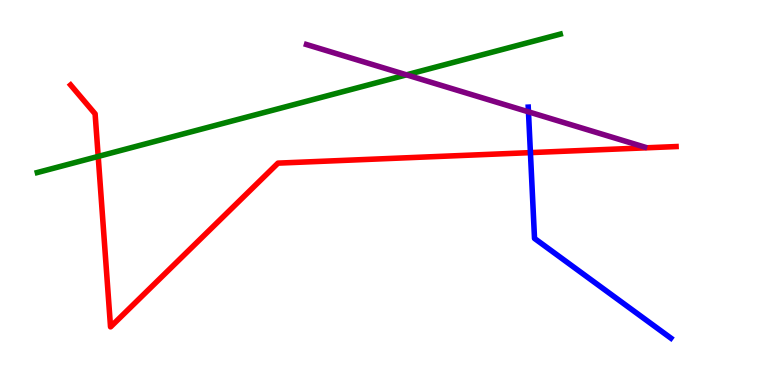[{'lines': ['blue', 'red'], 'intersections': [{'x': 6.84, 'y': 6.04}]}, {'lines': ['green', 'red'], 'intersections': [{'x': 1.27, 'y': 5.94}]}, {'lines': ['purple', 'red'], 'intersections': []}, {'lines': ['blue', 'green'], 'intersections': []}, {'lines': ['blue', 'purple'], 'intersections': [{'x': 6.82, 'y': 7.1}]}, {'lines': ['green', 'purple'], 'intersections': [{'x': 5.24, 'y': 8.06}]}]